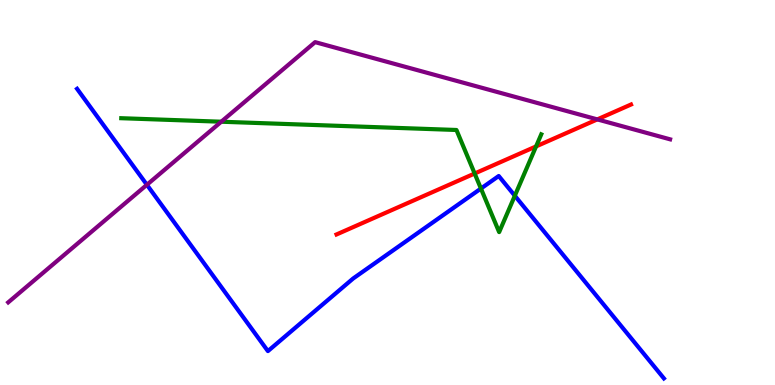[{'lines': ['blue', 'red'], 'intersections': []}, {'lines': ['green', 'red'], 'intersections': [{'x': 6.12, 'y': 5.49}, {'x': 6.92, 'y': 6.2}]}, {'lines': ['purple', 'red'], 'intersections': [{'x': 7.71, 'y': 6.9}]}, {'lines': ['blue', 'green'], 'intersections': [{'x': 6.21, 'y': 5.1}, {'x': 6.64, 'y': 4.92}]}, {'lines': ['blue', 'purple'], 'intersections': [{'x': 1.9, 'y': 5.2}]}, {'lines': ['green', 'purple'], 'intersections': [{'x': 2.86, 'y': 6.84}]}]